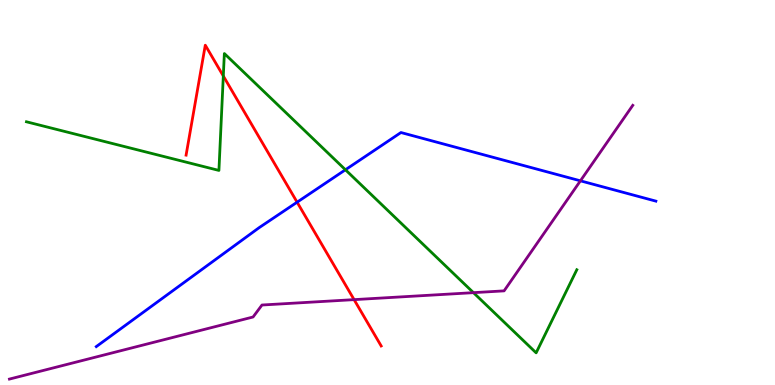[{'lines': ['blue', 'red'], 'intersections': [{'x': 3.83, 'y': 4.75}]}, {'lines': ['green', 'red'], 'intersections': [{'x': 2.88, 'y': 8.03}]}, {'lines': ['purple', 'red'], 'intersections': [{'x': 4.57, 'y': 2.22}]}, {'lines': ['blue', 'green'], 'intersections': [{'x': 4.46, 'y': 5.59}]}, {'lines': ['blue', 'purple'], 'intersections': [{'x': 7.49, 'y': 5.3}]}, {'lines': ['green', 'purple'], 'intersections': [{'x': 6.11, 'y': 2.4}]}]